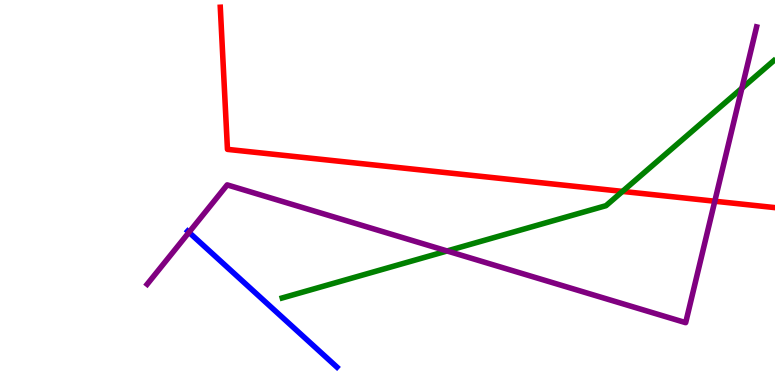[{'lines': ['blue', 'red'], 'intersections': []}, {'lines': ['green', 'red'], 'intersections': [{'x': 8.03, 'y': 5.03}]}, {'lines': ['purple', 'red'], 'intersections': [{'x': 9.22, 'y': 4.77}]}, {'lines': ['blue', 'green'], 'intersections': []}, {'lines': ['blue', 'purple'], 'intersections': [{'x': 2.44, 'y': 3.97}]}, {'lines': ['green', 'purple'], 'intersections': [{'x': 5.77, 'y': 3.48}, {'x': 9.57, 'y': 7.71}]}]